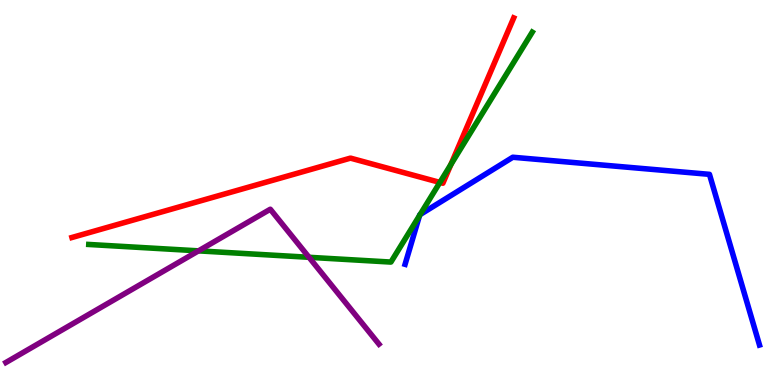[{'lines': ['blue', 'red'], 'intersections': []}, {'lines': ['green', 'red'], 'intersections': [{'x': 5.68, 'y': 5.26}, {'x': 5.82, 'y': 5.73}]}, {'lines': ['purple', 'red'], 'intersections': []}, {'lines': ['blue', 'green'], 'intersections': [{'x': 5.41, 'y': 4.4}, {'x': 5.42, 'y': 4.43}]}, {'lines': ['blue', 'purple'], 'intersections': []}, {'lines': ['green', 'purple'], 'intersections': [{'x': 2.56, 'y': 3.48}, {'x': 3.99, 'y': 3.32}]}]